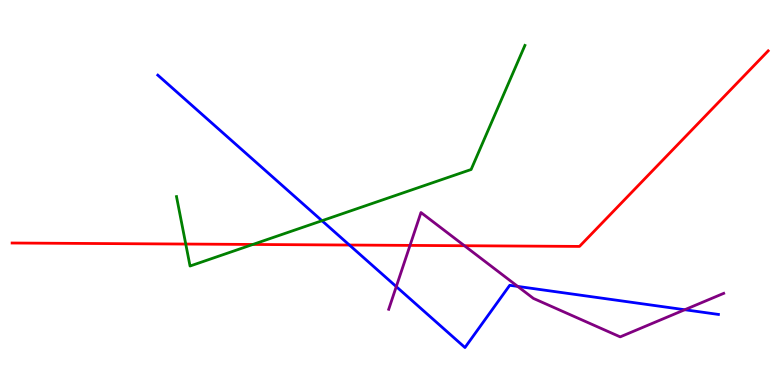[{'lines': ['blue', 'red'], 'intersections': [{'x': 4.51, 'y': 3.64}]}, {'lines': ['green', 'red'], 'intersections': [{'x': 2.4, 'y': 3.66}, {'x': 3.26, 'y': 3.65}]}, {'lines': ['purple', 'red'], 'intersections': [{'x': 5.29, 'y': 3.63}, {'x': 5.99, 'y': 3.62}]}, {'lines': ['blue', 'green'], 'intersections': [{'x': 4.15, 'y': 4.27}]}, {'lines': ['blue', 'purple'], 'intersections': [{'x': 5.11, 'y': 2.56}, {'x': 6.68, 'y': 2.56}, {'x': 8.84, 'y': 1.96}]}, {'lines': ['green', 'purple'], 'intersections': []}]